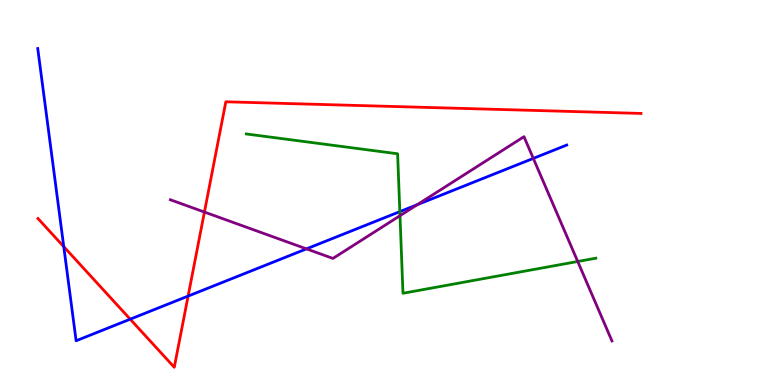[{'lines': ['blue', 'red'], 'intersections': [{'x': 0.823, 'y': 3.59}, {'x': 1.68, 'y': 1.71}, {'x': 2.43, 'y': 2.31}]}, {'lines': ['green', 'red'], 'intersections': []}, {'lines': ['purple', 'red'], 'intersections': [{'x': 2.64, 'y': 4.49}]}, {'lines': ['blue', 'green'], 'intersections': [{'x': 5.16, 'y': 4.5}]}, {'lines': ['blue', 'purple'], 'intersections': [{'x': 3.95, 'y': 3.54}, {'x': 5.38, 'y': 4.68}, {'x': 6.88, 'y': 5.89}]}, {'lines': ['green', 'purple'], 'intersections': [{'x': 5.16, 'y': 4.4}, {'x': 7.45, 'y': 3.21}]}]